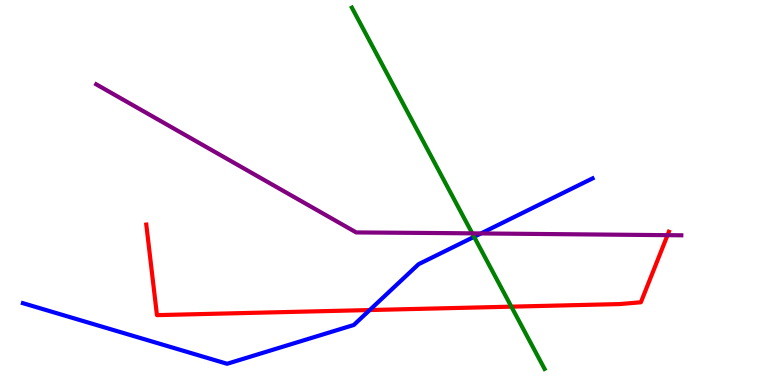[{'lines': ['blue', 'red'], 'intersections': [{'x': 4.77, 'y': 1.95}]}, {'lines': ['green', 'red'], 'intersections': [{'x': 6.6, 'y': 2.03}]}, {'lines': ['purple', 'red'], 'intersections': [{'x': 8.61, 'y': 3.89}]}, {'lines': ['blue', 'green'], 'intersections': [{'x': 6.12, 'y': 3.85}]}, {'lines': ['blue', 'purple'], 'intersections': [{'x': 6.21, 'y': 3.94}]}, {'lines': ['green', 'purple'], 'intersections': [{'x': 6.09, 'y': 3.94}]}]